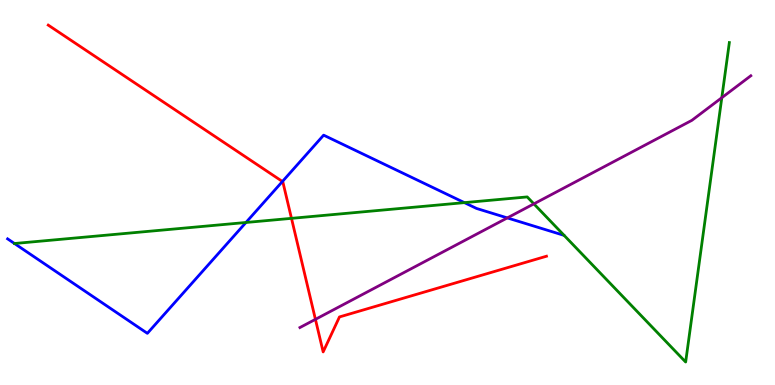[{'lines': ['blue', 'red'], 'intersections': [{'x': 3.64, 'y': 5.29}]}, {'lines': ['green', 'red'], 'intersections': [{'x': 3.76, 'y': 4.33}]}, {'lines': ['purple', 'red'], 'intersections': [{'x': 4.07, 'y': 1.71}]}, {'lines': ['blue', 'green'], 'intersections': [{'x': 3.17, 'y': 4.22}, {'x': 5.99, 'y': 4.74}]}, {'lines': ['blue', 'purple'], 'intersections': [{'x': 6.55, 'y': 4.34}]}, {'lines': ['green', 'purple'], 'intersections': [{'x': 6.89, 'y': 4.7}, {'x': 9.31, 'y': 7.46}]}]